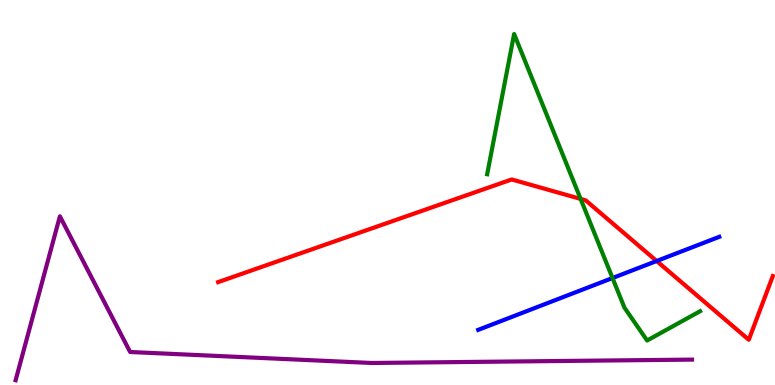[{'lines': ['blue', 'red'], 'intersections': [{'x': 8.47, 'y': 3.22}]}, {'lines': ['green', 'red'], 'intersections': [{'x': 7.49, 'y': 4.83}]}, {'lines': ['purple', 'red'], 'intersections': []}, {'lines': ['blue', 'green'], 'intersections': [{'x': 7.9, 'y': 2.78}]}, {'lines': ['blue', 'purple'], 'intersections': []}, {'lines': ['green', 'purple'], 'intersections': []}]